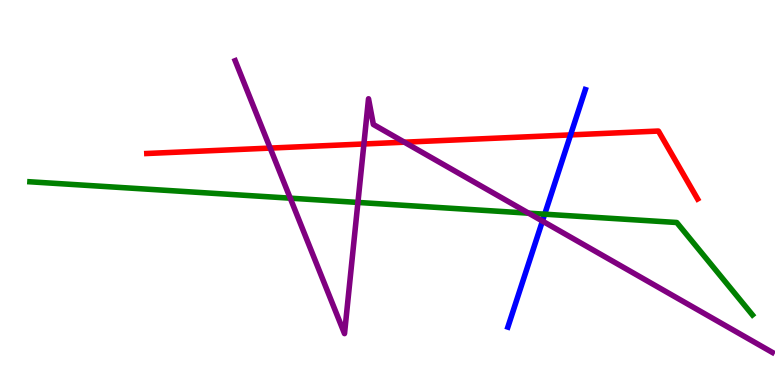[{'lines': ['blue', 'red'], 'intersections': [{'x': 7.36, 'y': 6.5}]}, {'lines': ['green', 'red'], 'intersections': []}, {'lines': ['purple', 'red'], 'intersections': [{'x': 3.49, 'y': 6.15}, {'x': 4.7, 'y': 6.26}, {'x': 5.22, 'y': 6.31}]}, {'lines': ['blue', 'green'], 'intersections': [{'x': 7.03, 'y': 4.44}]}, {'lines': ['blue', 'purple'], 'intersections': [{'x': 7.0, 'y': 4.26}]}, {'lines': ['green', 'purple'], 'intersections': [{'x': 3.75, 'y': 4.85}, {'x': 4.62, 'y': 4.74}, {'x': 6.82, 'y': 4.46}]}]